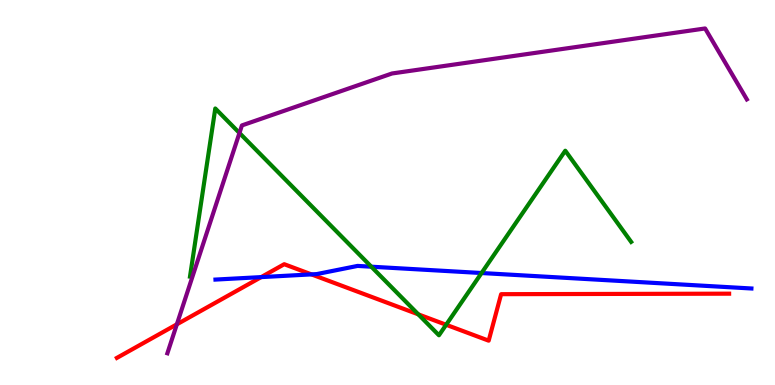[{'lines': ['blue', 'red'], 'intersections': [{'x': 3.37, 'y': 2.8}, {'x': 4.02, 'y': 2.87}]}, {'lines': ['green', 'red'], 'intersections': [{'x': 5.4, 'y': 1.83}, {'x': 5.76, 'y': 1.56}]}, {'lines': ['purple', 'red'], 'intersections': [{'x': 2.28, 'y': 1.58}]}, {'lines': ['blue', 'green'], 'intersections': [{'x': 4.79, 'y': 3.07}, {'x': 6.21, 'y': 2.91}]}, {'lines': ['blue', 'purple'], 'intersections': []}, {'lines': ['green', 'purple'], 'intersections': [{'x': 3.09, 'y': 6.55}]}]